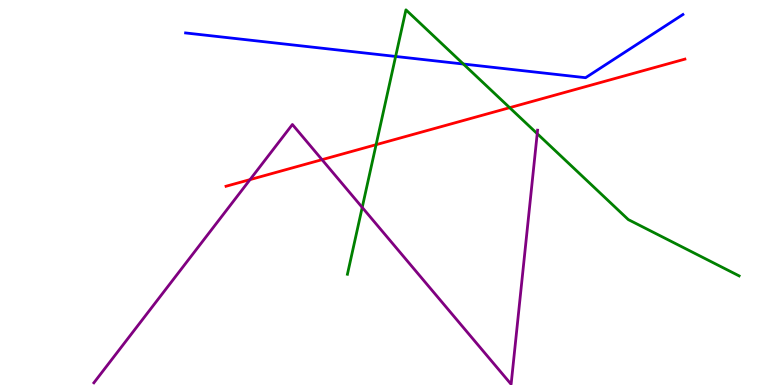[{'lines': ['blue', 'red'], 'intersections': []}, {'lines': ['green', 'red'], 'intersections': [{'x': 4.85, 'y': 6.24}, {'x': 6.58, 'y': 7.2}]}, {'lines': ['purple', 'red'], 'intersections': [{'x': 3.23, 'y': 5.33}, {'x': 4.15, 'y': 5.85}]}, {'lines': ['blue', 'green'], 'intersections': [{'x': 5.1, 'y': 8.53}, {'x': 5.98, 'y': 8.34}]}, {'lines': ['blue', 'purple'], 'intersections': []}, {'lines': ['green', 'purple'], 'intersections': [{'x': 4.67, 'y': 4.61}, {'x': 6.93, 'y': 6.53}]}]